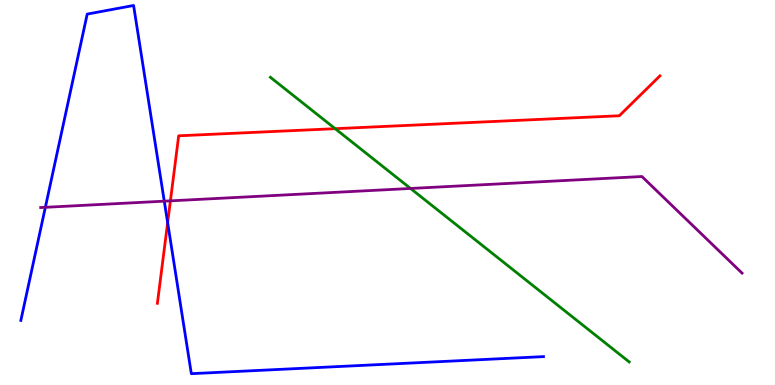[{'lines': ['blue', 'red'], 'intersections': [{'x': 2.16, 'y': 4.22}]}, {'lines': ['green', 'red'], 'intersections': [{'x': 4.32, 'y': 6.66}]}, {'lines': ['purple', 'red'], 'intersections': [{'x': 2.2, 'y': 4.78}]}, {'lines': ['blue', 'green'], 'intersections': []}, {'lines': ['blue', 'purple'], 'intersections': [{'x': 0.585, 'y': 4.62}, {'x': 2.12, 'y': 4.77}]}, {'lines': ['green', 'purple'], 'intersections': [{'x': 5.3, 'y': 5.1}]}]